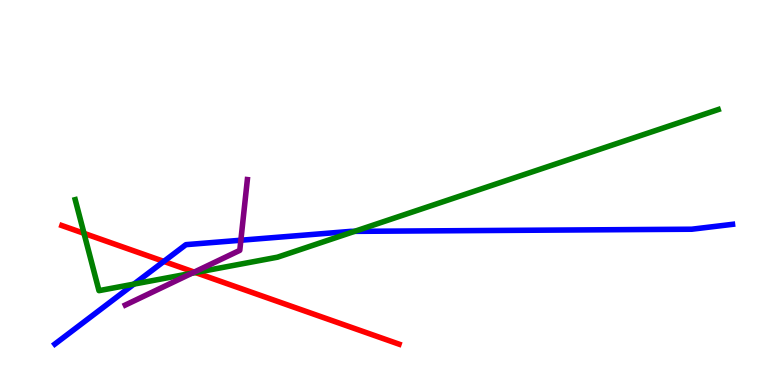[{'lines': ['blue', 'red'], 'intersections': [{'x': 2.11, 'y': 3.21}]}, {'lines': ['green', 'red'], 'intersections': [{'x': 1.08, 'y': 3.94}, {'x': 2.52, 'y': 2.92}]}, {'lines': ['purple', 'red'], 'intersections': [{'x': 2.51, 'y': 2.93}]}, {'lines': ['blue', 'green'], 'intersections': [{'x': 1.73, 'y': 2.62}, {'x': 4.58, 'y': 3.99}]}, {'lines': ['blue', 'purple'], 'intersections': [{'x': 3.11, 'y': 3.76}]}, {'lines': ['green', 'purple'], 'intersections': [{'x': 2.48, 'y': 2.9}]}]